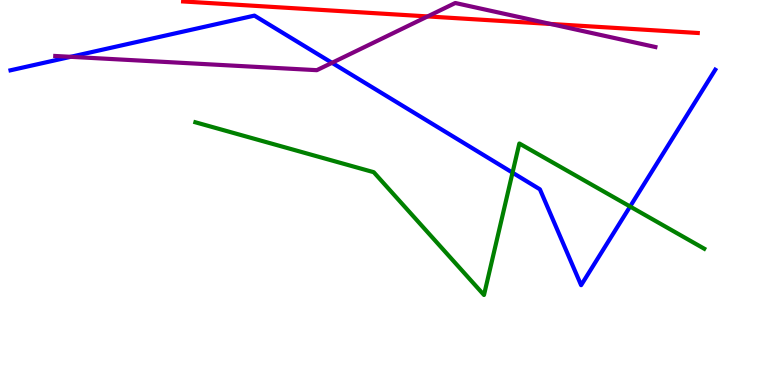[{'lines': ['blue', 'red'], 'intersections': []}, {'lines': ['green', 'red'], 'intersections': []}, {'lines': ['purple', 'red'], 'intersections': [{'x': 5.52, 'y': 9.57}, {'x': 7.1, 'y': 9.38}]}, {'lines': ['blue', 'green'], 'intersections': [{'x': 6.61, 'y': 5.52}, {'x': 8.13, 'y': 4.64}]}, {'lines': ['blue', 'purple'], 'intersections': [{'x': 0.912, 'y': 8.52}, {'x': 4.28, 'y': 8.37}]}, {'lines': ['green', 'purple'], 'intersections': []}]